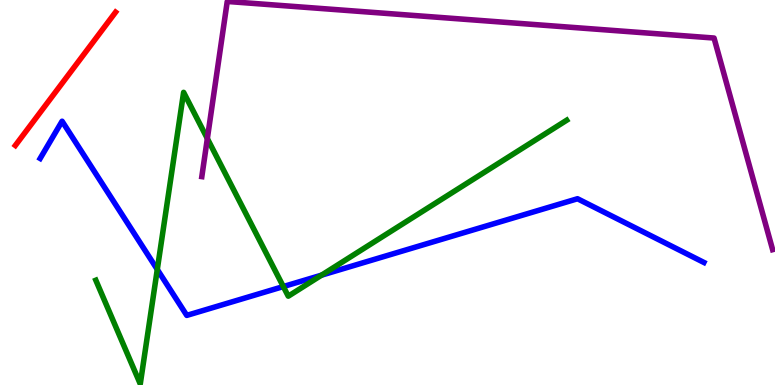[{'lines': ['blue', 'red'], 'intersections': []}, {'lines': ['green', 'red'], 'intersections': []}, {'lines': ['purple', 'red'], 'intersections': []}, {'lines': ['blue', 'green'], 'intersections': [{'x': 2.03, 'y': 3.0}, {'x': 3.66, 'y': 2.56}, {'x': 4.15, 'y': 2.85}]}, {'lines': ['blue', 'purple'], 'intersections': []}, {'lines': ['green', 'purple'], 'intersections': [{'x': 2.68, 'y': 6.4}]}]